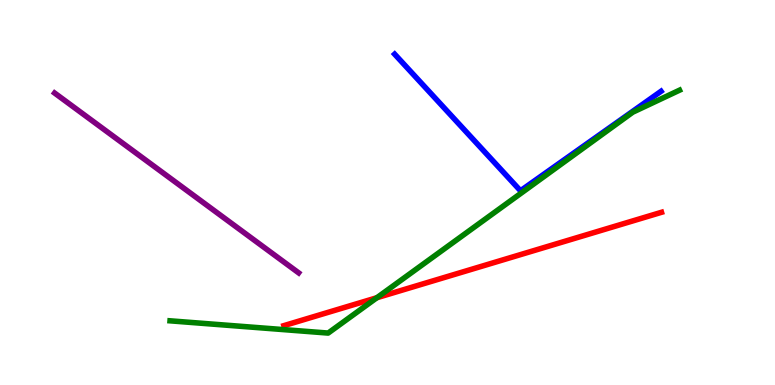[{'lines': ['blue', 'red'], 'intersections': []}, {'lines': ['green', 'red'], 'intersections': [{'x': 4.86, 'y': 2.27}]}, {'lines': ['purple', 'red'], 'intersections': []}, {'lines': ['blue', 'green'], 'intersections': []}, {'lines': ['blue', 'purple'], 'intersections': []}, {'lines': ['green', 'purple'], 'intersections': []}]